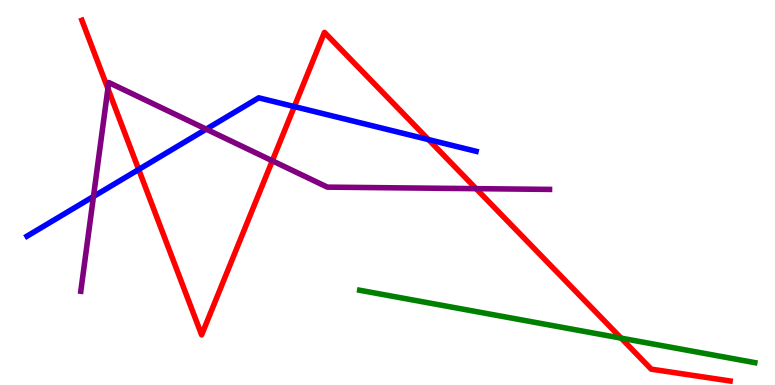[{'lines': ['blue', 'red'], 'intersections': [{'x': 1.79, 'y': 5.6}, {'x': 3.8, 'y': 7.23}, {'x': 5.53, 'y': 6.37}]}, {'lines': ['green', 'red'], 'intersections': [{'x': 8.01, 'y': 1.22}]}, {'lines': ['purple', 'red'], 'intersections': [{'x': 1.39, 'y': 7.7}, {'x': 3.51, 'y': 5.82}, {'x': 6.14, 'y': 5.1}]}, {'lines': ['blue', 'green'], 'intersections': []}, {'lines': ['blue', 'purple'], 'intersections': [{'x': 1.21, 'y': 4.9}, {'x': 2.66, 'y': 6.65}]}, {'lines': ['green', 'purple'], 'intersections': []}]